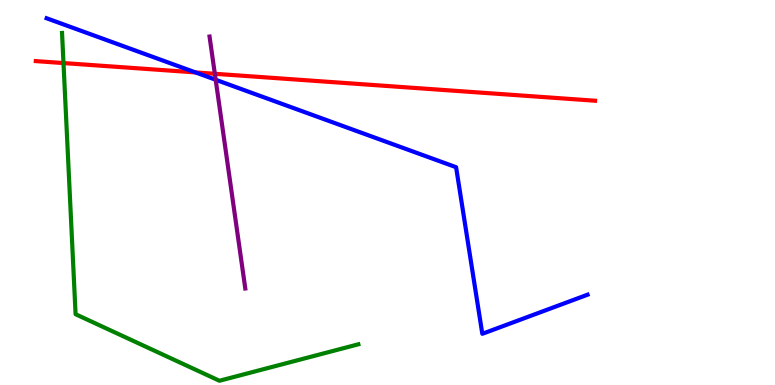[{'lines': ['blue', 'red'], 'intersections': [{'x': 2.52, 'y': 8.12}]}, {'lines': ['green', 'red'], 'intersections': [{'x': 0.819, 'y': 8.36}]}, {'lines': ['purple', 'red'], 'intersections': [{'x': 2.77, 'y': 8.08}]}, {'lines': ['blue', 'green'], 'intersections': []}, {'lines': ['blue', 'purple'], 'intersections': [{'x': 2.78, 'y': 7.93}]}, {'lines': ['green', 'purple'], 'intersections': []}]